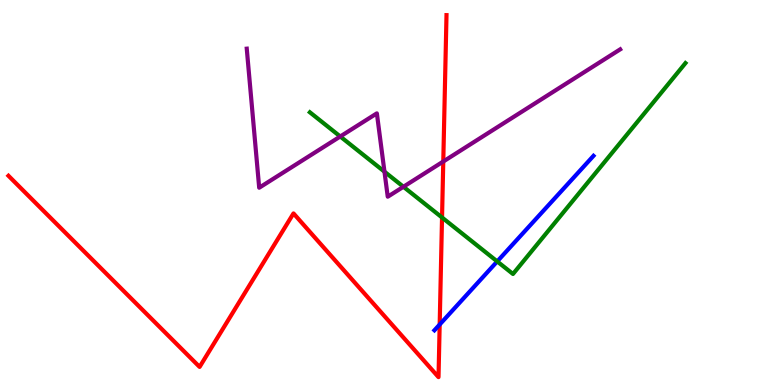[{'lines': ['blue', 'red'], 'intersections': [{'x': 5.67, 'y': 1.57}]}, {'lines': ['green', 'red'], 'intersections': [{'x': 5.7, 'y': 4.35}]}, {'lines': ['purple', 'red'], 'intersections': [{'x': 5.72, 'y': 5.8}]}, {'lines': ['blue', 'green'], 'intersections': [{'x': 6.42, 'y': 3.21}]}, {'lines': ['blue', 'purple'], 'intersections': []}, {'lines': ['green', 'purple'], 'intersections': [{'x': 4.39, 'y': 6.45}, {'x': 4.96, 'y': 5.54}, {'x': 5.21, 'y': 5.15}]}]